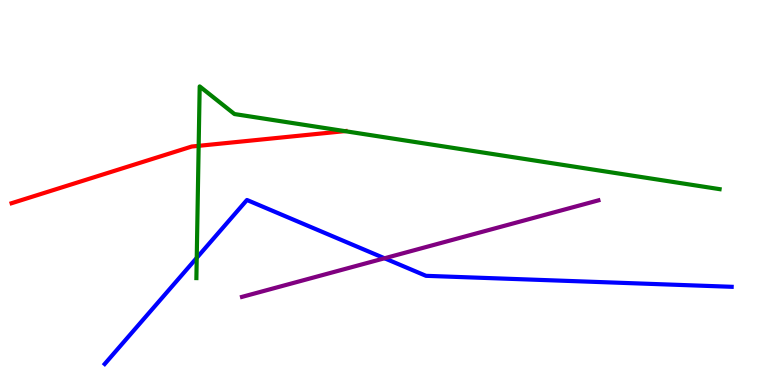[{'lines': ['blue', 'red'], 'intersections': []}, {'lines': ['green', 'red'], 'intersections': [{'x': 2.56, 'y': 6.21}, {'x': 4.45, 'y': 6.59}]}, {'lines': ['purple', 'red'], 'intersections': []}, {'lines': ['blue', 'green'], 'intersections': [{'x': 2.54, 'y': 3.3}]}, {'lines': ['blue', 'purple'], 'intersections': [{'x': 4.96, 'y': 3.29}]}, {'lines': ['green', 'purple'], 'intersections': []}]